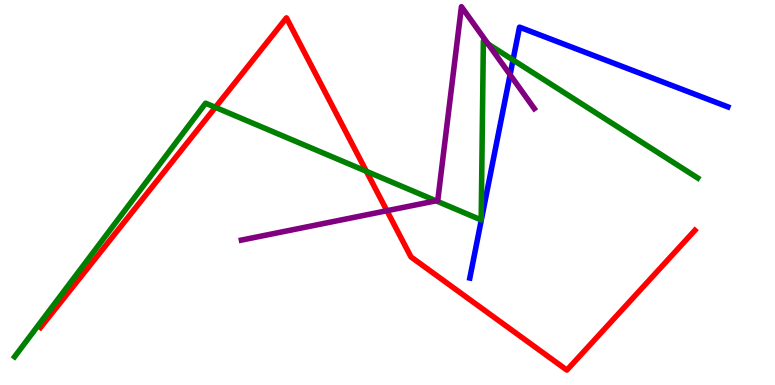[{'lines': ['blue', 'red'], 'intersections': []}, {'lines': ['green', 'red'], 'intersections': [{'x': 2.78, 'y': 7.21}, {'x': 4.73, 'y': 5.55}]}, {'lines': ['purple', 'red'], 'intersections': [{'x': 4.99, 'y': 4.53}]}, {'lines': ['blue', 'green'], 'intersections': [{'x': 6.62, 'y': 8.44}]}, {'lines': ['blue', 'purple'], 'intersections': [{'x': 6.58, 'y': 8.06}]}, {'lines': ['green', 'purple'], 'intersections': [{'x': 5.63, 'y': 4.78}, {'x': 6.3, 'y': 8.86}]}]